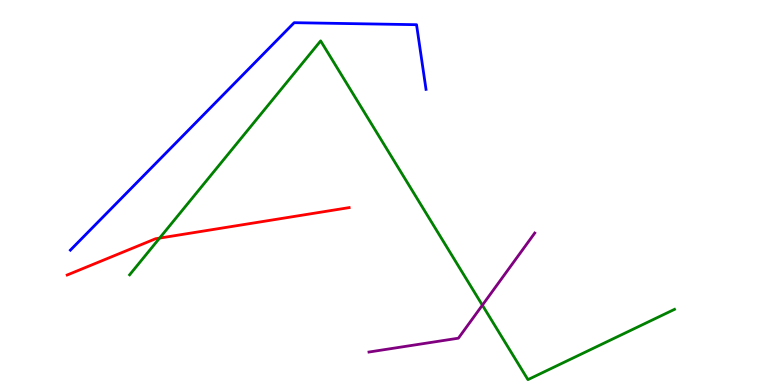[{'lines': ['blue', 'red'], 'intersections': []}, {'lines': ['green', 'red'], 'intersections': [{'x': 2.06, 'y': 3.82}]}, {'lines': ['purple', 'red'], 'intersections': []}, {'lines': ['blue', 'green'], 'intersections': []}, {'lines': ['blue', 'purple'], 'intersections': []}, {'lines': ['green', 'purple'], 'intersections': [{'x': 6.22, 'y': 2.07}]}]